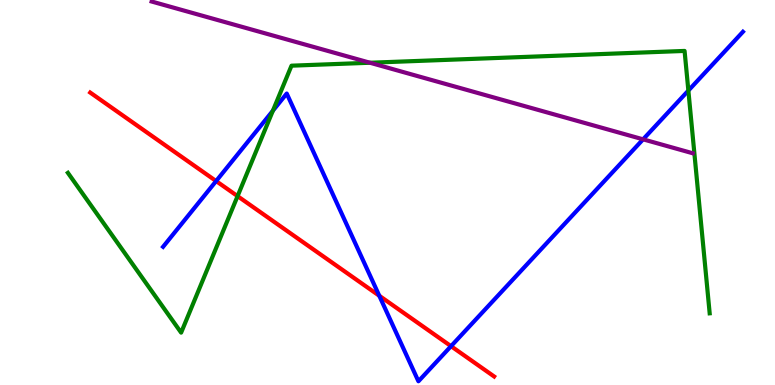[{'lines': ['blue', 'red'], 'intersections': [{'x': 2.79, 'y': 5.3}, {'x': 4.89, 'y': 2.32}, {'x': 5.82, 'y': 1.01}]}, {'lines': ['green', 'red'], 'intersections': [{'x': 3.07, 'y': 4.91}]}, {'lines': ['purple', 'red'], 'intersections': []}, {'lines': ['blue', 'green'], 'intersections': [{'x': 3.52, 'y': 7.12}, {'x': 8.88, 'y': 7.65}]}, {'lines': ['blue', 'purple'], 'intersections': [{'x': 8.3, 'y': 6.38}]}, {'lines': ['green', 'purple'], 'intersections': [{'x': 4.77, 'y': 8.37}]}]